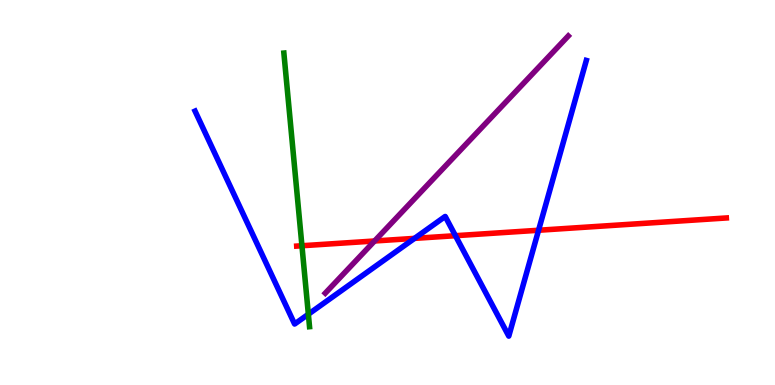[{'lines': ['blue', 'red'], 'intersections': [{'x': 5.35, 'y': 3.81}, {'x': 5.88, 'y': 3.88}, {'x': 6.95, 'y': 4.02}]}, {'lines': ['green', 'red'], 'intersections': [{'x': 3.9, 'y': 3.62}]}, {'lines': ['purple', 'red'], 'intersections': [{'x': 4.83, 'y': 3.74}]}, {'lines': ['blue', 'green'], 'intersections': [{'x': 3.98, 'y': 1.84}]}, {'lines': ['blue', 'purple'], 'intersections': []}, {'lines': ['green', 'purple'], 'intersections': []}]